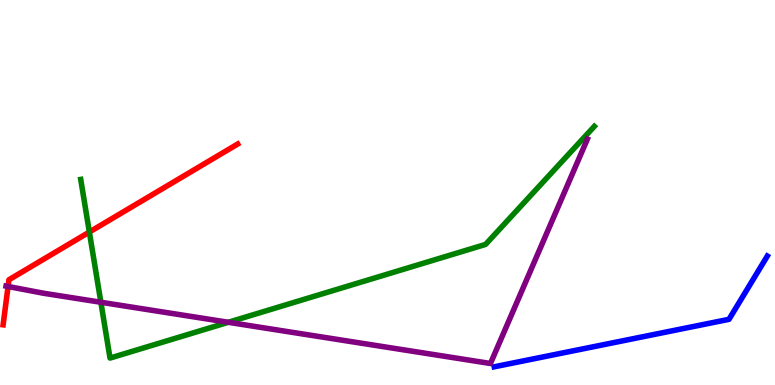[{'lines': ['blue', 'red'], 'intersections': []}, {'lines': ['green', 'red'], 'intersections': [{'x': 1.15, 'y': 3.97}]}, {'lines': ['purple', 'red'], 'intersections': [{'x': 0.104, 'y': 2.56}]}, {'lines': ['blue', 'green'], 'intersections': []}, {'lines': ['blue', 'purple'], 'intersections': []}, {'lines': ['green', 'purple'], 'intersections': [{'x': 1.3, 'y': 2.15}, {'x': 2.95, 'y': 1.63}]}]